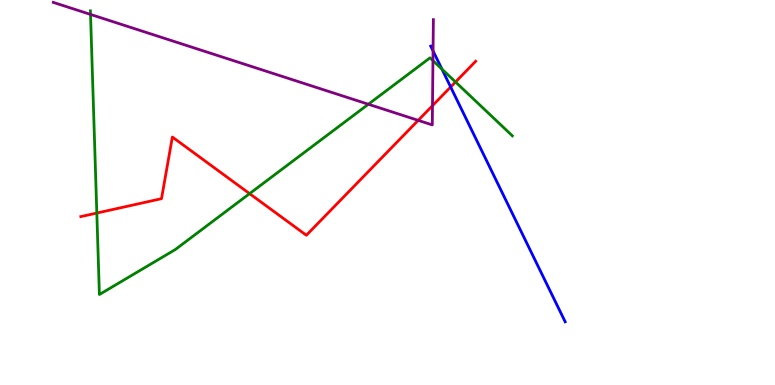[{'lines': ['blue', 'red'], 'intersections': [{'x': 5.81, 'y': 7.74}]}, {'lines': ['green', 'red'], 'intersections': [{'x': 1.25, 'y': 4.47}, {'x': 3.22, 'y': 4.97}, {'x': 5.88, 'y': 7.87}]}, {'lines': ['purple', 'red'], 'intersections': [{'x': 5.4, 'y': 6.87}, {'x': 5.58, 'y': 7.26}]}, {'lines': ['blue', 'green'], 'intersections': [{'x': 5.7, 'y': 8.2}]}, {'lines': ['blue', 'purple'], 'intersections': [{'x': 5.59, 'y': 8.68}]}, {'lines': ['green', 'purple'], 'intersections': [{'x': 1.17, 'y': 9.63}, {'x': 4.75, 'y': 7.29}, {'x': 5.59, 'y': 8.43}]}]